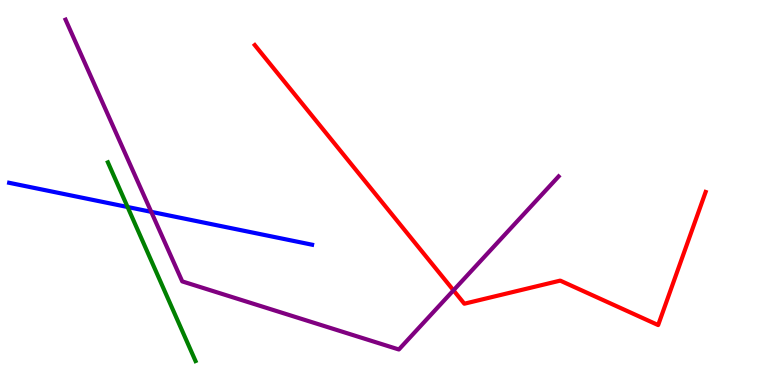[{'lines': ['blue', 'red'], 'intersections': []}, {'lines': ['green', 'red'], 'intersections': []}, {'lines': ['purple', 'red'], 'intersections': [{'x': 5.85, 'y': 2.46}]}, {'lines': ['blue', 'green'], 'intersections': [{'x': 1.65, 'y': 4.62}]}, {'lines': ['blue', 'purple'], 'intersections': [{'x': 1.95, 'y': 4.5}]}, {'lines': ['green', 'purple'], 'intersections': []}]